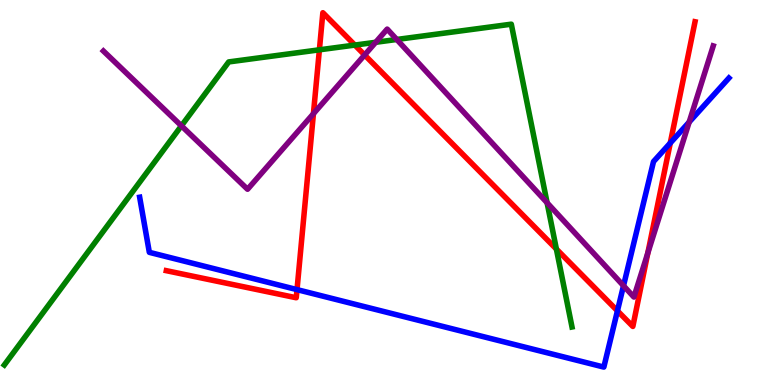[{'lines': ['blue', 'red'], 'intersections': [{'x': 3.83, 'y': 2.48}, {'x': 7.97, 'y': 1.93}, {'x': 8.65, 'y': 6.29}]}, {'lines': ['green', 'red'], 'intersections': [{'x': 4.12, 'y': 8.71}, {'x': 4.58, 'y': 8.83}, {'x': 7.18, 'y': 3.53}]}, {'lines': ['purple', 'red'], 'intersections': [{'x': 4.04, 'y': 7.05}, {'x': 4.7, 'y': 8.57}, {'x': 8.36, 'y': 3.43}]}, {'lines': ['blue', 'green'], 'intersections': []}, {'lines': ['blue', 'purple'], 'intersections': [{'x': 8.05, 'y': 2.58}, {'x': 8.89, 'y': 6.83}]}, {'lines': ['green', 'purple'], 'intersections': [{'x': 2.34, 'y': 6.73}, {'x': 4.85, 'y': 8.9}, {'x': 5.12, 'y': 8.97}, {'x': 7.06, 'y': 4.73}]}]